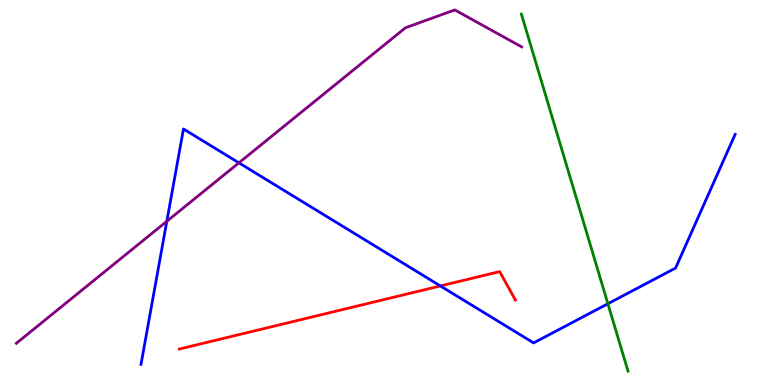[{'lines': ['blue', 'red'], 'intersections': [{'x': 5.68, 'y': 2.57}]}, {'lines': ['green', 'red'], 'intersections': []}, {'lines': ['purple', 'red'], 'intersections': []}, {'lines': ['blue', 'green'], 'intersections': [{'x': 7.84, 'y': 2.11}]}, {'lines': ['blue', 'purple'], 'intersections': [{'x': 2.15, 'y': 4.25}, {'x': 3.08, 'y': 5.77}]}, {'lines': ['green', 'purple'], 'intersections': []}]